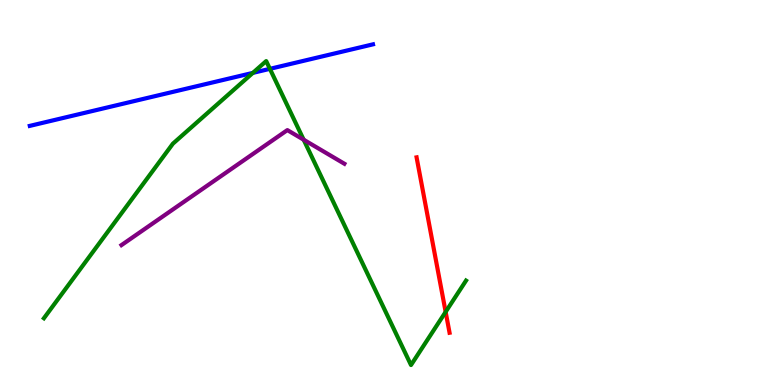[{'lines': ['blue', 'red'], 'intersections': []}, {'lines': ['green', 'red'], 'intersections': [{'x': 5.75, 'y': 1.9}]}, {'lines': ['purple', 'red'], 'intersections': []}, {'lines': ['blue', 'green'], 'intersections': [{'x': 3.26, 'y': 8.11}, {'x': 3.48, 'y': 8.21}]}, {'lines': ['blue', 'purple'], 'intersections': []}, {'lines': ['green', 'purple'], 'intersections': [{'x': 3.92, 'y': 6.37}]}]